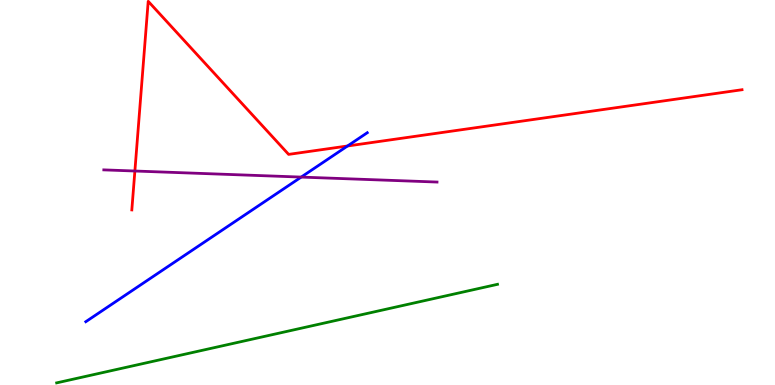[{'lines': ['blue', 'red'], 'intersections': [{'x': 4.48, 'y': 6.21}]}, {'lines': ['green', 'red'], 'intersections': []}, {'lines': ['purple', 'red'], 'intersections': [{'x': 1.74, 'y': 5.56}]}, {'lines': ['blue', 'green'], 'intersections': []}, {'lines': ['blue', 'purple'], 'intersections': [{'x': 3.89, 'y': 5.4}]}, {'lines': ['green', 'purple'], 'intersections': []}]